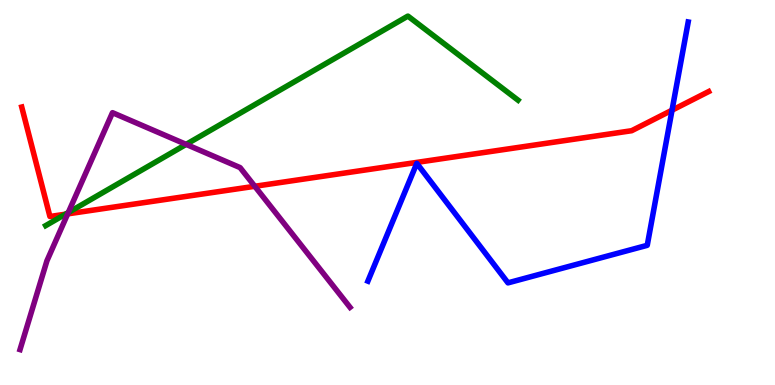[{'lines': ['blue', 'red'], 'intersections': [{'x': 8.67, 'y': 7.14}]}, {'lines': ['green', 'red'], 'intersections': [{'x': 0.844, 'y': 4.44}]}, {'lines': ['purple', 'red'], 'intersections': [{'x': 0.874, 'y': 4.44}, {'x': 3.29, 'y': 5.16}]}, {'lines': ['blue', 'green'], 'intersections': []}, {'lines': ['blue', 'purple'], 'intersections': []}, {'lines': ['green', 'purple'], 'intersections': [{'x': 0.881, 'y': 4.48}, {'x': 2.4, 'y': 6.25}]}]